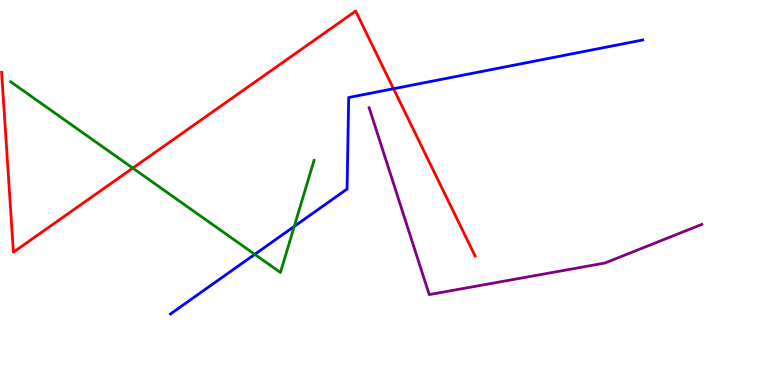[{'lines': ['blue', 'red'], 'intersections': [{'x': 5.08, 'y': 7.7}]}, {'lines': ['green', 'red'], 'intersections': [{'x': 1.71, 'y': 5.63}]}, {'lines': ['purple', 'red'], 'intersections': []}, {'lines': ['blue', 'green'], 'intersections': [{'x': 3.29, 'y': 3.39}, {'x': 3.8, 'y': 4.12}]}, {'lines': ['blue', 'purple'], 'intersections': []}, {'lines': ['green', 'purple'], 'intersections': []}]